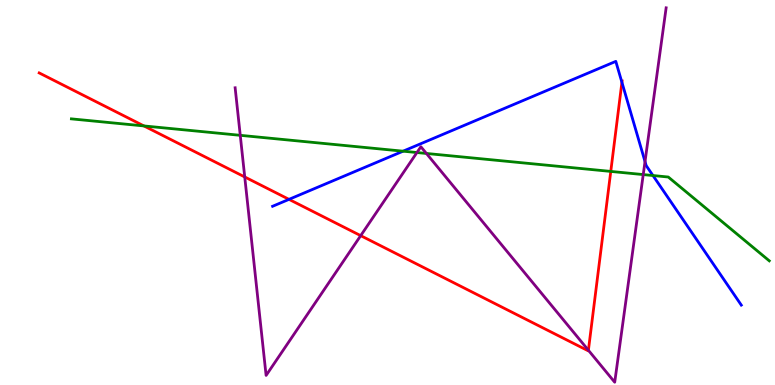[{'lines': ['blue', 'red'], 'intersections': [{'x': 3.73, 'y': 4.82}, {'x': 8.02, 'y': 7.86}]}, {'lines': ['green', 'red'], 'intersections': [{'x': 1.86, 'y': 6.73}, {'x': 7.88, 'y': 5.55}]}, {'lines': ['purple', 'red'], 'intersections': [{'x': 3.16, 'y': 5.4}, {'x': 4.65, 'y': 3.88}, {'x': 7.59, 'y': 0.903}]}, {'lines': ['blue', 'green'], 'intersections': [{'x': 5.2, 'y': 6.07}, {'x': 8.43, 'y': 5.44}]}, {'lines': ['blue', 'purple'], 'intersections': [{'x': 8.32, 'y': 5.8}]}, {'lines': ['green', 'purple'], 'intersections': [{'x': 3.1, 'y': 6.49}, {'x': 5.38, 'y': 6.04}, {'x': 5.5, 'y': 6.01}, {'x': 8.3, 'y': 5.47}]}]